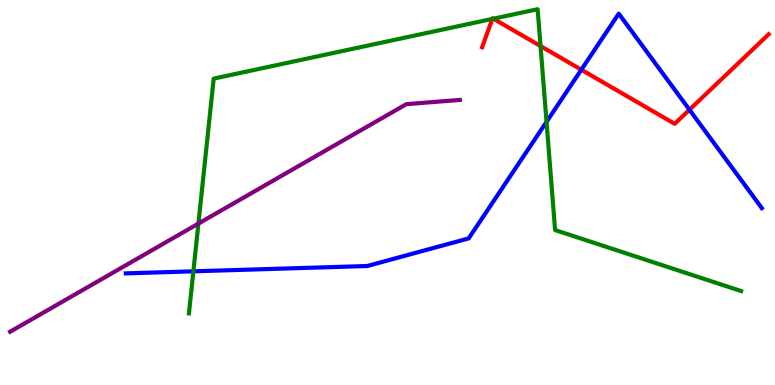[{'lines': ['blue', 'red'], 'intersections': [{'x': 7.5, 'y': 8.19}, {'x': 8.9, 'y': 7.15}]}, {'lines': ['green', 'red'], 'intersections': [{'x': 6.35, 'y': 9.51}, {'x': 6.37, 'y': 9.51}, {'x': 6.97, 'y': 8.8}]}, {'lines': ['purple', 'red'], 'intersections': []}, {'lines': ['blue', 'green'], 'intersections': [{'x': 2.5, 'y': 2.95}, {'x': 7.05, 'y': 6.84}]}, {'lines': ['blue', 'purple'], 'intersections': []}, {'lines': ['green', 'purple'], 'intersections': [{'x': 2.56, 'y': 4.19}]}]